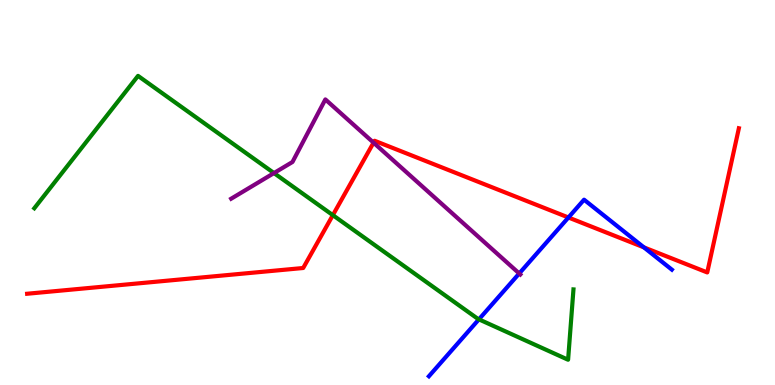[{'lines': ['blue', 'red'], 'intersections': [{'x': 7.33, 'y': 4.35}, {'x': 8.31, 'y': 3.57}]}, {'lines': ['green', 'red'], 'intersections': [{'x': 4.29, 'y': 4.41}]}, {'lines': ['purple', 'red'], 'intersections': [{'x': 4.82, 'y': 6.29}]}, {'lines': ['blue', 'green'], 'intersections': [{'x': 6.18, 'y': 1.71}]}, {'lines': ['blue', 'purple'], 'intersections': [{'x': 6.7, 'y': 2.9}]}, {'lines': ['green', 'purple'], 'intersections': [{'x': 3.54, 'y': 5.5}]}]